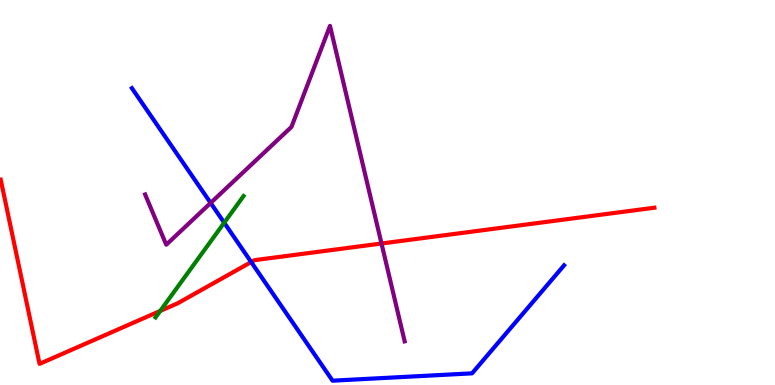[{'lines': ['blue', 'red'], 'intersections': [{'x': 3.24, 'y': 3.19}]}, {'lines': ['green', 'red'], 'intersections': [{'x': 2.07, 'y': 1.92}]}, {'lines': ['purple', 'red'], 'intersections': [{'x': 4.92, 'y': 3.68}]}, {'lines': ['blue', 'green'], 'intersections': [{'x': 2.89, 'y': 4.21}]}, {'lines': ['blue', 'purple'], 'intersections': [{'x': 2.72, 'y': 4.73}]}, {'lines': ['green', 'purple'], 'intersections': []}]